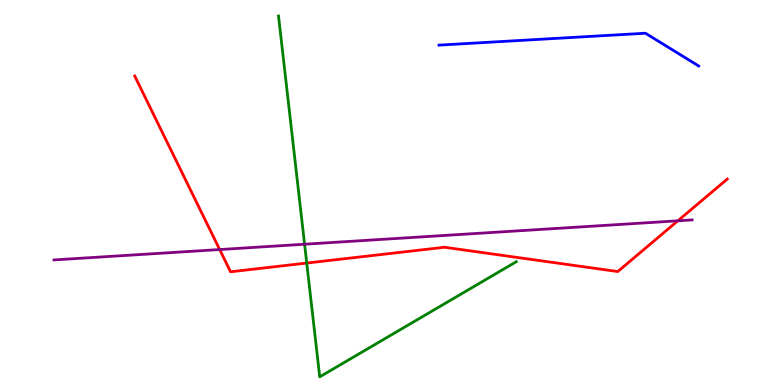[{'lines': ['blue', 'red'], 'intersections': []}, {'lines': ['green', 'red'], 'intersections': [{'x': 3.96, 'y': 3.17}]}, {'lines': ['purple', 'red'], 'intersections': [{'x': 2.83, 'y': 3.52}, {'x': 8.75, 'y': 4.26}]}, {'lines': ['blue', 'green'], 'intersections': []}, {'lines': ['blue', 'purple'], 'intersections': []}, {'lines': ['green', 'purple'], 'intersections': [{'x': 3.93, 'y': 3.66}]}]